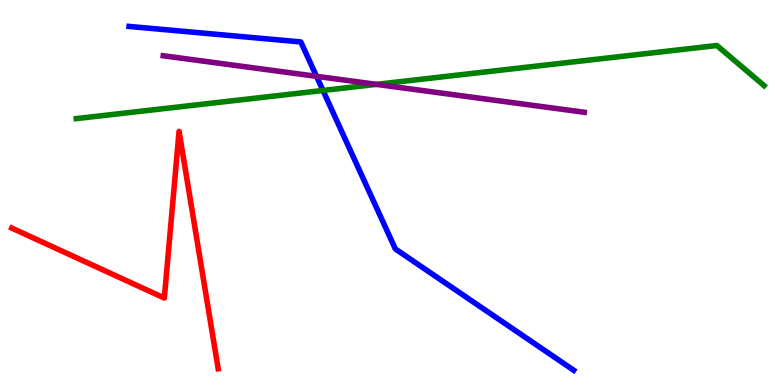[{'lines': ['blue', 'red'], 'intersections': []}, {'lines': ['green', 'red'], 'intersections': []}, {'lines': ['purple', 'red'], 'intersections': []}, {'lines': ['blue', 'green'], 'intersections': [{'x': 4.17, 'y': 7.65}]}, {'lines': ['blue', 'purple'], 'intersections': [{'x': 4.08, 'y': 8.02}]}, {'lines': ['green', 'purple'], 'intersections': [{'x': 4.86, 'y': 7.81}]}]